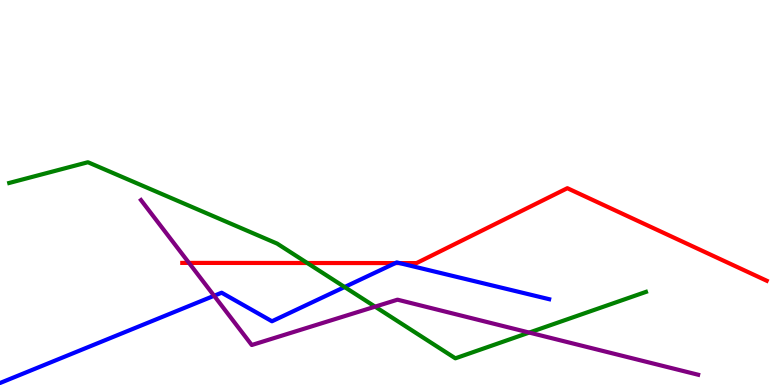[{'lines': ['blue', 'red'], 'intersections': [{'x': 5.1, 'y': 3.17}, {'x': 5.15, 'y': 3.17}]}, {'lines': ['green', 'red'], 'intersections': [{'x': 3.96, 'y': 3.17}]}, {'lines': ['purple', 'red'], 'intersections': [{'x': 2.44, 'y': 3.17}]}, {'lines': ['blue', 'green'], 'intersections': [{'x': 4.45, 'y': 2.54}]}, {'lines': ['blue', 'purple'], 'intersections': [{'x': 2.76, 'y': 2.32}]}, {'lines': ['green', 'purple'], 'intersections': [{'x': 4.84, 'y': 2.03}, {'x': 6.83, 'y': 1.36}]}]